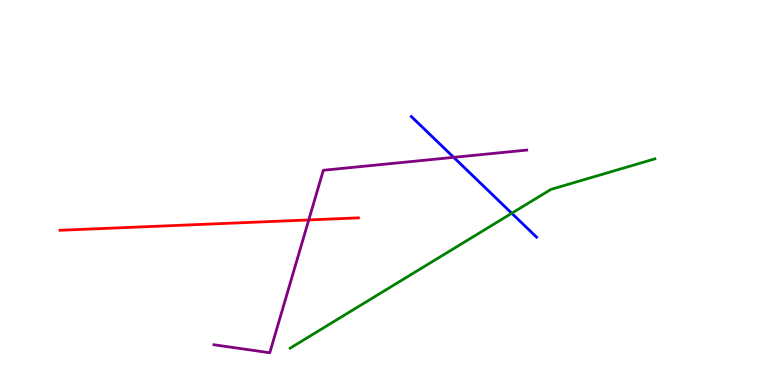[{'lines': ['blue', 'red'], 'intersections': []}, {'lines': ['green', 'red'], 'intersections': []}, {'lines': ['purple', 'red'], 'intersections': [{'x': 3.98, 'y': 4.29}]}, {'lines': ['blue', 'green'], 'intersections': [{'x': 6.6, 'y': 4.46}]}, {'lines': ['blue', 'purple'], 'intersections': [{'x': 5.85, 'y': 5.91}]}, {'lines': ['green', 'purple'], 'intersections': []}]